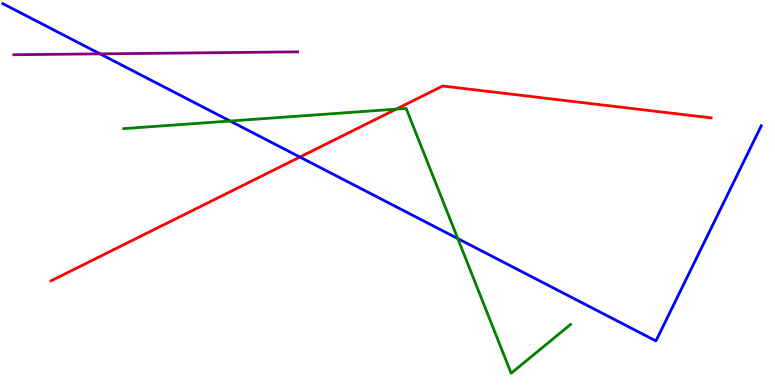[{'lines': ['blue', 'red'], 'intersections': [{'x': 3.87, 'y': 5.92}]}, {'lines': ['green', 'red'], 'intersections': [{'x': 5.11, 'y': 7.17}]}, {'lines': ['purple', 'red'], 'intersections': []}, {'lines': ['blue', 'green'], 'intersections': [{'x': 2.97, 'y': 6.86}, {'x': 5.91, 'y': 3.8}]}, {'lines': ['blue', 'purple'], 'intersections': [{'x': 1.29, 'y': 8.6}]}, {'lines': ['green', 'purple'], 'intersections': []}]